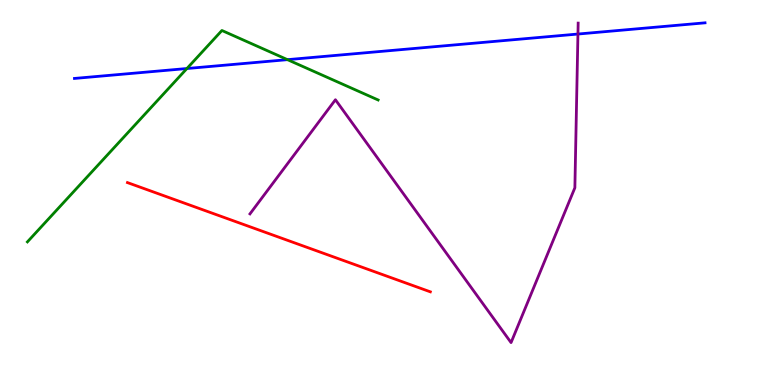[{'lines': ['blue', 'red'], 'intersections': []}, {'lines': ['green', 'red'], 'intersections': []}, {'lines': ['purple', 'red'], 'intersections': []}, {'lines': ['blue', 'green'], 'intersections': [{'x': 2.41, 'y': 8.22}, {'x': 3.71, 'y': 8.45}]}, {'lines': ['blue', 'purple'], 'intersections': [{'x': 7.46, 'y': 9.12}]}, {'lines': ['green', 'purple'], 'intersections': []}]